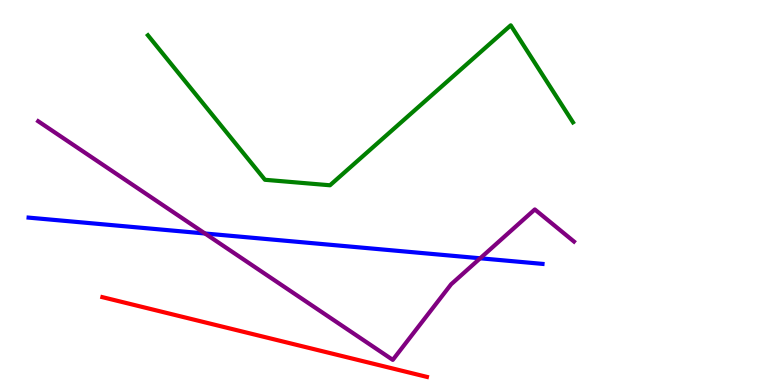[{'lines': ['blue', 'red'], 'intersections': []}, {'lines': ['green', 'red'], 'intersections': []}, {'lines': ['purple', 'red'], 'intersections': []}, {'lines': ['blue', 'green'], 'intersections': []}, {'lines': ['blue', 'purple'], 'intersections': [{'x': 2.65, 'y': 3.94}, {'x': 6.2, 'y': 3.29}]}, {'lines': ['green', 'purple'], 'intersections': []}]